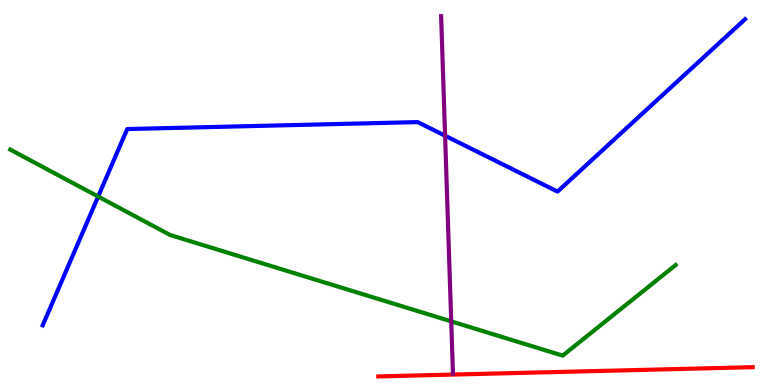[{'lines': ['blue', 'red'], 'intersections': []}, {'lines': ['green', 'red'], 'intersections': []}, {'lines': ['purple', 'red'], 'intersections': []}, {'lines': ['blue', 'green'], 'intersections': [{'x': 1.27, 'y': 4.89}]}, {'lines': ['blue', 'purple'], 'intersections': [{'x': 5.74, 'y': 6.48}]}, {'lines': ['green', 'purple'], 'intersections': [{'x': 5.82, 'y': 1.65}]}]